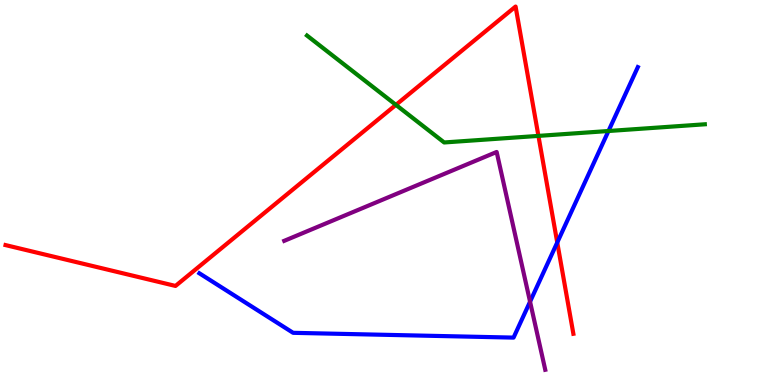[{'lines': ['blue', 'red'], 'intersections': [{'x': 7.19, 'y': 3.7}]}, {'lines': ['green', 'red'], 'intersections': [{'x': 5.11, 'y': 7.28}, {'x': 6.95, 'y': 6.47}]}, {'lines': ['purple', 'red'], 'intersections': []}, {'lines': ['blue', 'green'], 'intersections': [{'x': 7.85, 'y': 6.6}]}, {'lines': ['blue', 'purple'], 'intersections': [{'x': 6.84, 'y': 2.16}]}, {'lines': ['green', 'purple'], 'intersections': []}]